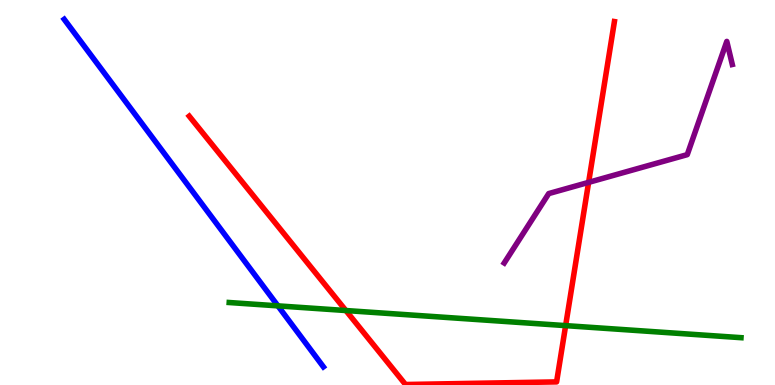[{'lines': ['blue', 'red'], 'intersections': []}, {'lines': ['green', 'red'], 'intersections': [{'x': 4.46, 'y': 1.93}, {'x': 7.3, 'y': 1.54}]}, {'lines': ['purple', 'red'], 'intersections': [{'x': 7.6, 'y': 5.26}]}, {'lines': ['blue', 'green'], 'intersections': [{'x': 3.59, 'y': 2.06}]}, {'lines': ['blue', 'purple'], 'intersections': []}, {'lines': ['green', 'purple'], 'intersections': []}]